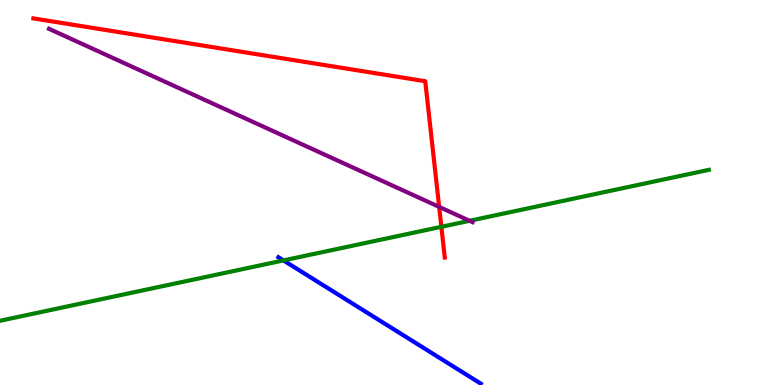[{'lines': ['blue', 'red'], 'intersections': []}, {'lines': ['green', 'red'], 'intersections': [{'x': 5.7, 'y': 4.11}]}, {'lines': ['purple', 'red'], 'intersections': [{'x': 5.67, 'y': 4.63}]}, {'lines': ['blue', 'green'], 'intersections': [{'x': 3.66, 'y': 3.24}]}, {'lines': ['blue', 'purple'], 'intersections': []}, {'lines': ['green', 'purple'], 'intersections': [{'x': 6.06, 'y': 4.27}]}]